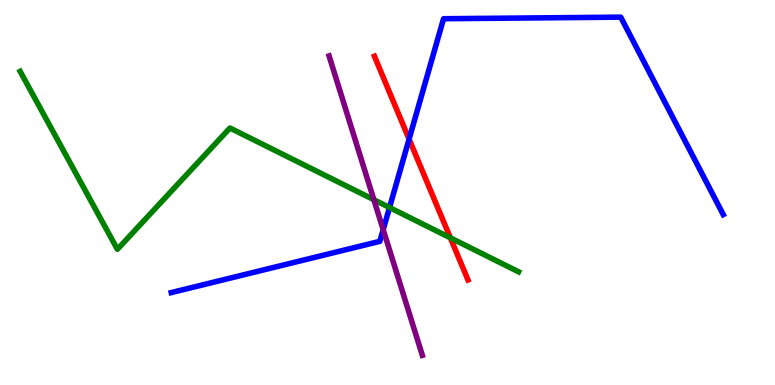[{'lines': ['blue', 'red'], 'intersections': [{'x': 5.28, 'y': 6.39}]}, {'lines': ['green', 'red'], 'intersections': [{'x': 5.81, 'y': 3.82}]}, {'lines': ['purple', 'red'], 'intersections': []}, {'lines': ['blue', 'green'], 'intersections': [{'x': 5.03, 'y': 4.61}]}, {'lines': ['blue', 'purple'], 'intersections': [{'x': 4.94, 'y': 4.04}]}, {'lines': ['green', 'purple'], 'intersections': [{'x': 4.82, 'y': 4.81}]}]